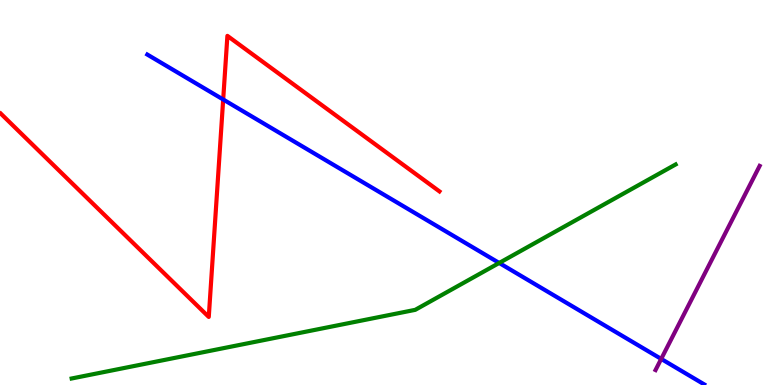[{'lines': ['blue', 'red'], 'intersections': [{'x': 2.88, 'y': 7.42}]}, {'lines': ['green', 'red'], 'intersections': []}, {'lines': ['purple', 'red'], 'intersections': []}, {'lines': ['blue', 'green'], 'intersections': [{'x': 6.44, 'y': 3.17}]}, {'lines': ['blue', 'purple'], 'intersections': [{'x': 8.53, 'y': 0.677}]}, {'lines': ['green', 'purple'], 'intersections': []}]